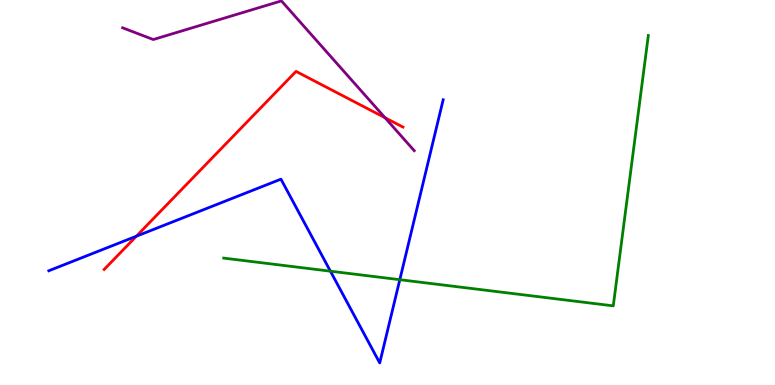[{'lines': ['blue', 'red'], 'intersections': [{'x': 1.76, 'y': 3.86}]}, {'lines': ['green', 'red'], 'intersections': []}, {'lines': ['purple', 'red'], 'intersections': [{'x': 4.97, 'y': 6.94}]}, {'lines': ['blue', 'green'], 'intersections': [{'x': 4.26, 'y': 2.96}, {'x': 5.16, 'y': 2.74}]}, {'lines': ['blue', 'purple'], 'intersections': []}, {'lines': ['green', 'purple'], 'intersections': []}]